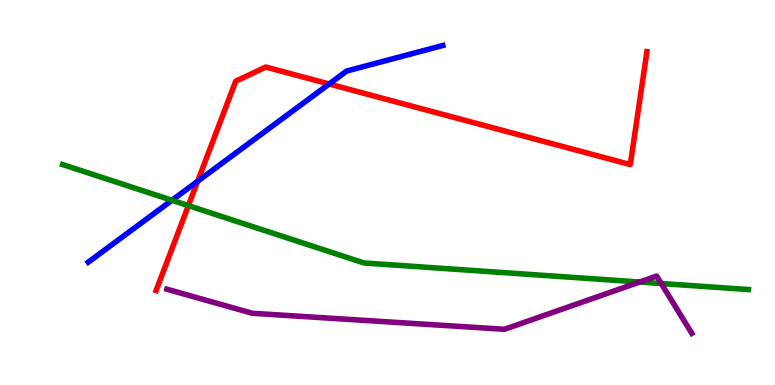[{'lines': ['blue', 'red'], 'intersections': [{'x': 2.55, 'y': 5.29}, {'x': 4.25, 'y': 7.82}]}, {'lines': ['green', 'red'], 'intersections': [{'x': 2.43, 'y': 4.66}]}, {'lines': ['purple', 'red'], 'intersections': []}, {'lines': ['blue', 'green'], 'intersections': [{'x': 2.22, 'y': 4.8}]}, {'lines': ['blue', 'purple'], 'intersections': []}, {'lines': ['green', 'purple'], 'intersections': [{'x': 8.25, 'y': 2.67}, {'x': 8.53, 'y': 2.64}]}]